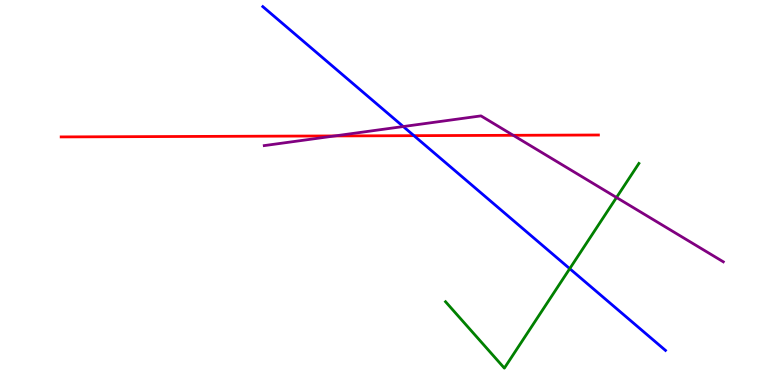[{'lines': ['blue', 'red'], 'intersections': [{'x': 5.34, 'y': 6.48}]}, {'lines': ['green', 'red'], 'intersections': []}, {'lines': ['purple', 'red'], 'intersections': [{'x': 4.32, 'y': 6.47}, {'x': 6.62, 'y': 6.49}]}, {'lines': ['blue', 'green'], 'intersections': [{'x': 7.35, 'y': 3.02}]}, {'lines': ['blue', 'purple'], 'intersections': [{'x': 5.2, 'y': 6.71}]}, {'lines': ['green', 'purple'], 'intersections': [{'x': 7.95, 'y': 4.87}]}]